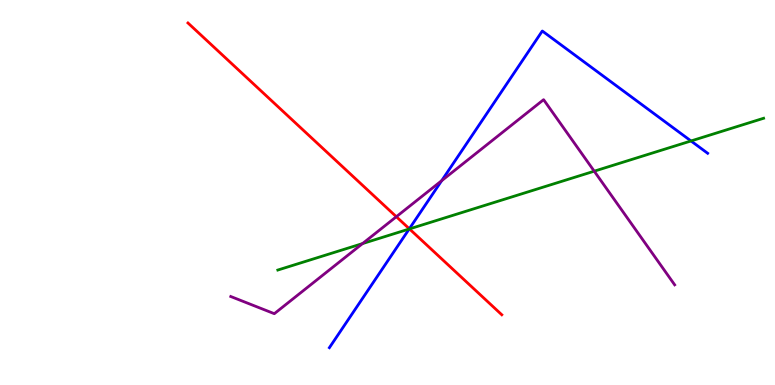[{'lines': ['blue', 'red'], 'intersections': [{'x': 5.28, 'y': 4.06}]}, {'lines': ['green', 'red'], 'intersections': [{'x': 5.28, 'y': 4.05}]}, {'lines': ['purple', 'red'], 'intersections': [{'x': 5.11, 'y': 4.37}]}, {'lines': ['blue', 'green'], 'intersections': [{'x': 5.28, 'y': 4.05}, {'x': 8.92, 'y': 6.34}]}, {'lines': ['blue', 'purple'], 'intersections': [{'x': 5.7, 'y': 5.31}]}, {'lines': ['green', 'purple'], 'intersections': [{'x': 4.68, 'y': 3.67}, {'x': 7.67, 'y': 5.55}]}]